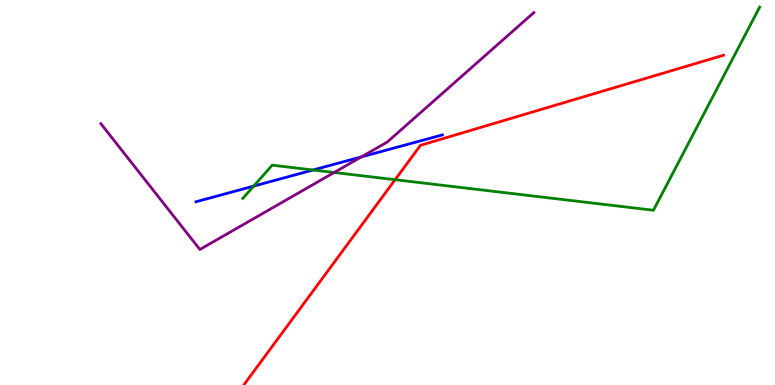[{'lines': ['blue', 'red'], 'intersections': []}, {'lines': ['green', 'red'], 'intersections': [{'x': 5.1, 'y': 5.33}]}, {'lines': ['purple', 'red'], 'intersections': []}, {'lines': ['blue', 'green'], 'intersections': [{'x': 3.27, 'y': 5.17}, {'x': 4.04, 'y': 5.58}]}, {'lines': ['blue', 'purple'], 'intersections': [{'x': 4.66, 'y': 5.92}]}, {'lines': ['green', 'purple'], 'intersections': [{'x': 4.31, 'y': 5.52}]}]